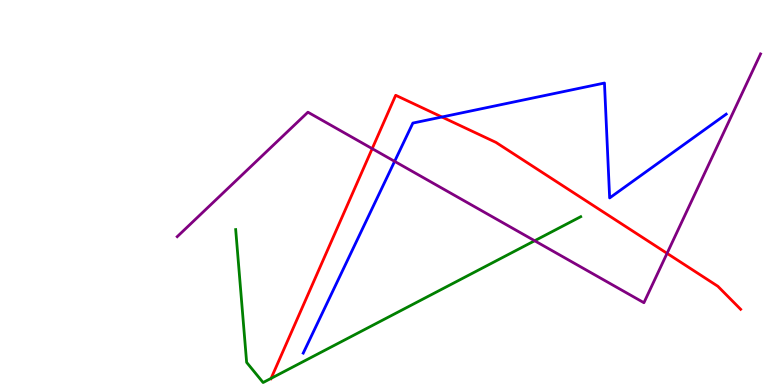[{'lines': ['blue', 'red'], 'intersections': [{'x': 5.7, 'y': 6.96}]}, {'lines': ['green', 'red'], 'intersections': [{'x': 3.5, 'y': 0.172}]}, {'lines': ['purple', 'red'], 'intersections': [{'x': 4.8, 'y': 6.14}, {'x': 8.61, 'y': 3.42}]}, {'lines': ['blue', 'green'], 'intersections': []}, {'lines': ['blue', 'purple'], 'intersections': [{'x': 5.09, 'y': 5.81}]}, {'lines': ['green', 'purple'], 'intersections': [{'x': 6.9, 'y': 3.75}]}]